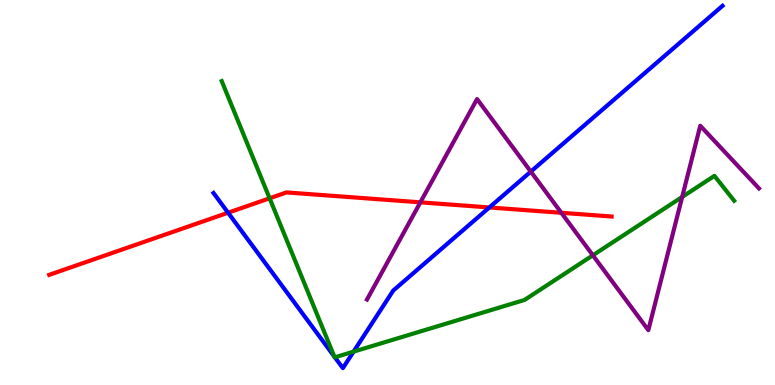[{'lines': ['blue', 'red'], 'intersections': [{'x': 2.94, 'y': 4.47}, {'x': 6.31, 'y': 4.61}]}, {'lines': ['green', 'red'], 'intersections': [{'x': 3.48, 'y': 4.85}]}, {'lines': ['purple', 'red'], 'intersections': [{'x': 5.42, 'y': 4.74}, {'x': 7.24, 'y': 4.47}]}, {'lines': ['blue', 'green'], 'intersections': [{'x': 4.31, 'y': 0.739}, {'x': 4.32, 'y': 0.719}, {'x': 4.56, 'y': 0.866}]}, {'lines': ['blue', 'purple'], 'intersections': [{'x': 6.85, 'y': 5.54}]}, {'lines': ['green', 'purple'], 'intersections': [{'x': 7.65, 'y': 3.37}, {'x': 8.8, 'y': 4.88}]}]